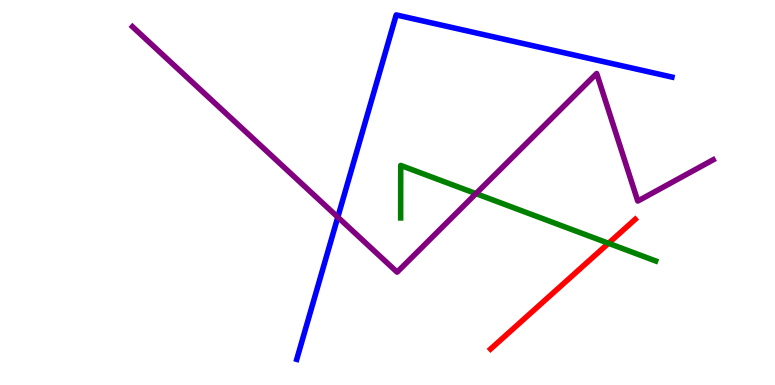[{'lines': ['blue', 'red'], 'intersections': []}, {'lines': ['green', 'red'], 'intersections': [{'x': 7.85, 'y': 3.68}]}, {'lines': ['purple', 'red'], 'intersections': []}, {'lines': ['blue', 'green'], 'intersections': []}, {'lines': ['blue', 'purple'], 'intersections': [{'x': 4.36, 'y': 4.36}]}, {'lines': ['green', 'purple'], 'intersections': [{'x': 6.14, 'y': 4.97}]}]